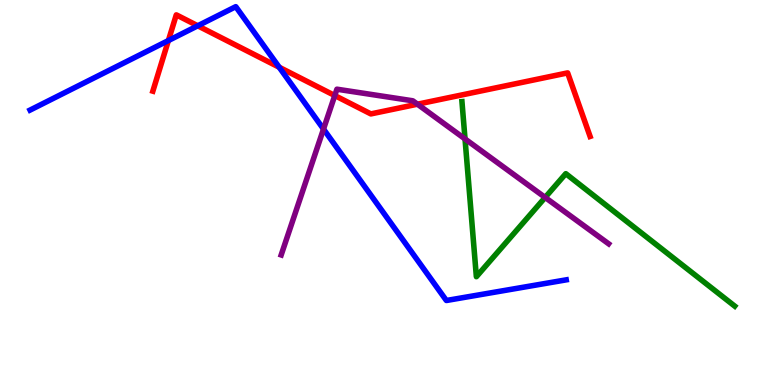[{'lines': ['blue', 'red'], 'intersections': [{'x': 2.17, 'y': 8.95}, {'x': 2.55, 'y': 9.33}, {'x': 3.6, 'y': 8.25}]}, {'lines': ['green', 'red'], 'intersections': []}, {'lines': ['purple', 'red'], 'intersections': [{'x': 4.32, 'y': 7.52}, {'x': 5.39, 'y': 7.29}]}, {'lines': ['blue', 'green'], 'intersections': []}, {'lines': ['blue', 'purple'], 'intersections': [{'x': 4.17, 'y': 6.65}]}, {'lines': ['green', 'purple'], 'intersections': [{'x': 6.0, 'y': 6.39}, {'x': 7.03, 'y': 4.87}]}]